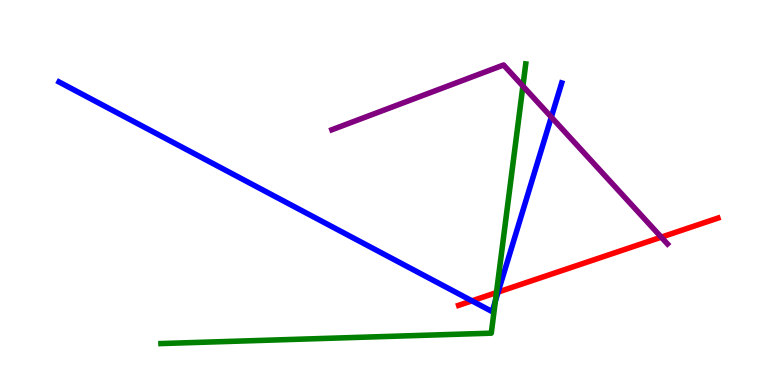[{'lines': ['blue', 'red'], 'intersections': [{'x': 6.09, 'y': 2.19}, {'x': 6.43, 'y': 2.41}]}, {'lines': ['green', 'red'], 'intersections': [{'x': 6.41, 'y': 2.4}]}, {'lines': ['purple', 'red'], 'intersections': [{'x': 8.53, 'y': 3.84}]}, {'lines': ['blue', 'green'], 'intersections': [{'x': 6.39, 'y': 2.18}]}, {'lines': ['blue', 'purple'], 'intersections': [{'x': 7.11, 'y': 6.96}]}, {'lines': ['green', 'purple'], 'intersections': [{'x': 6.75, 'y': 7.76}]}]